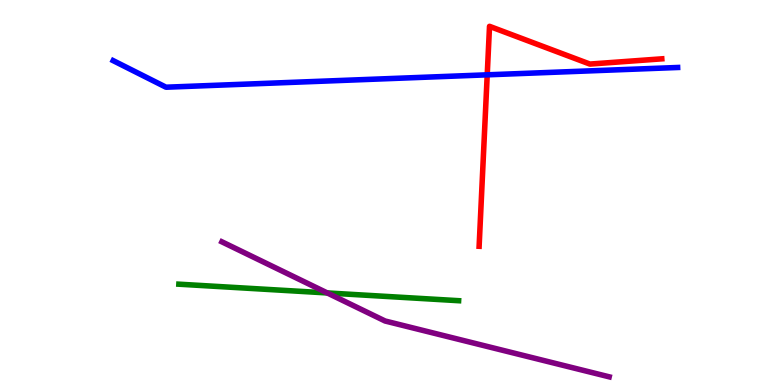[{'lines': ['blue', 'red'], 'intersections': [{'x': 6.29, 'y': 8.06}]}, {'lines': ['green', 'red'], 'intersections': []}, {'lines': ['purple', 'red'], 'intersections': []}, {'lines': ['blue', 'green'], 'intersections': []}, {'lines': ['blue', 'purple'], 'intersections': []}, {'lines': ['green', 'purple'], 'intersections': [{'x': 4.22, 'y': 2.39}]}]